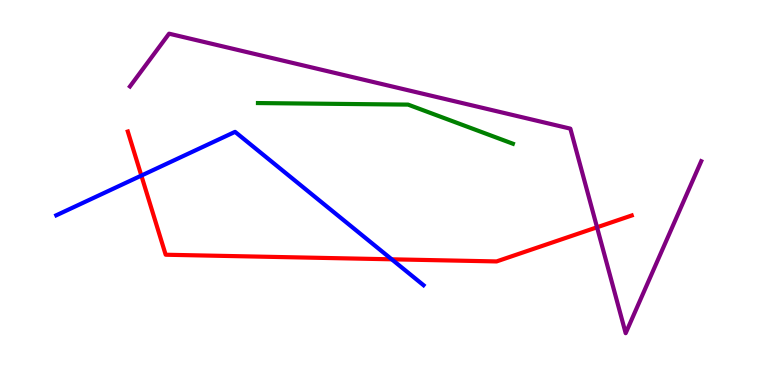[{'lines': ['blue', 'red'], 'intersections': [{'x': 1.82, 'y': 5.44}, {'x': 5.05, 'y': 3.26}]}, {'lines': ['green', 'red'], 'intersections': []}, {'lines': ['purple', 'red'], 'intersections': [{'x': 7.7, 'y': 4.1}]}, {'lines': ['blue', 'green'], 'intersections': []}, {'lines': ['blue', 'purple'], 'intersections': []}, {'lines': ['green', 'purple'], 'intersections': []}]